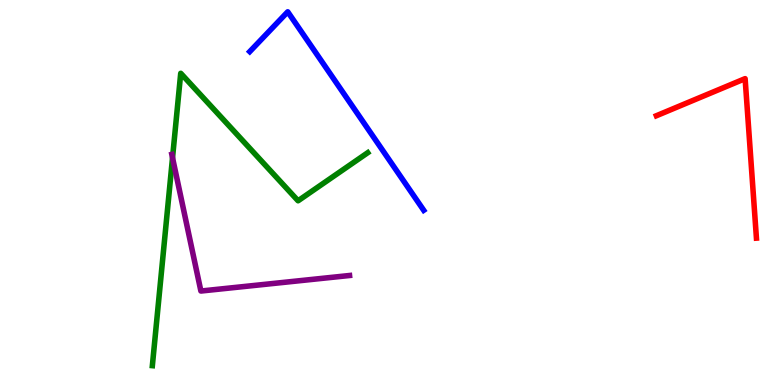[{'lines': ['blue', 'red'], 'intersections': []}, {'lines': ['green', 'red'], 'intersections': []}, {'lines': ['purple', 'red'], 'intersections': []}, {'lines': ['blue', 'green'], 'intersections': []}, {'lines': ['blue', 'purple'], 'intersections': []}, {'lines': ['green', 'purple'], 'intersections': [{'x': 2.23, 'y': 5.9}]}]